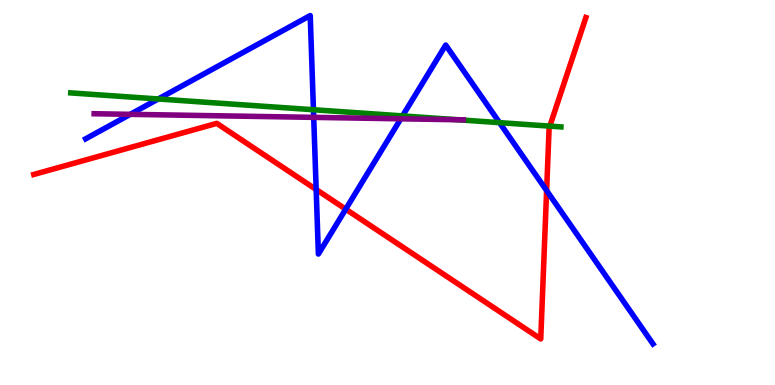[{'lines': ['blue', 'red'], 'intersections': [{'x': 4.08, 'y': 5.08}, {'x': 4.46, 'y': 4.57}, {'x': 7.05, 'y': 5.05}]}, {'lines': ['green', 'red'], 'intersections': [{'x': 7.09, 'y': 6.72}]}, {'lines': ['purple', 'red'], 'intersections': []}, {'lines': ['blue', 'green'], 'intersections': [{'x': 2.04, 'y': 7.43}, {'x': 4.04, 'y': 7.15}, {'x': 5.19, 'y': 6.99}, {'x': 6.45, 'y': 6.81}]}, {'lines': ['blue', 'purple'], 'intersections': [{'x': 1.68, 'y': 7.03}, {'x': 4.05, 'y': 6.95}, {'x': 5.17, 'y': 6.91}]}, {'lines': ['green', 'purple'], 'intersections': [{'x': 5.91, 'y': 6.89}]}]